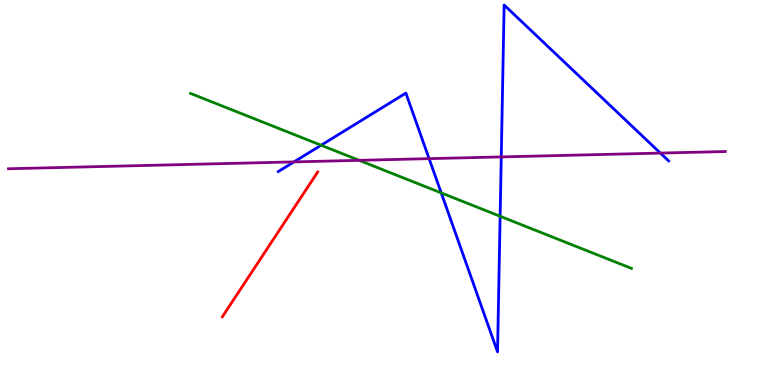[{'lines': ['blue', 'red'], 'intersections': []}, {'lines': ['green', 'red'], 'intersections': []}, {'lines': ['purple', 'red'], 'intersections': []}, {'lines': ['blue', 'green'], 'intersections': [{'x': 4.14, 'y': 6.23}, {'x': 5.69, 'y': 4.99}, {'x': 6.45, 'y': 4.38}]}, {'lines': ['blue', 'purple'], 'intersections': [{'x': 3.79, 'y': 5.79}, {'x': 5.54, 'y': 5.88}, {'x': 6.47, 'y': 5.92}, {'x': 8.52, 'y': 6.02}]}, {'lines': ['green', 'purple'], 'intersections': [{'x': 4.63, 'y': 5.84}]}]